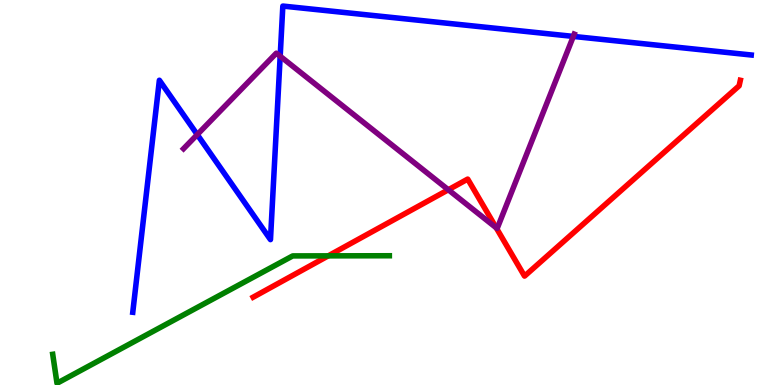[{'lines': ['blue', 'red'], 'intersections': []}, {'lines': ['green', 'red'], 'intersections': [{'x': 4.24, 'y': 3.35}]}, {'lines': ['purple', 'red'], 'intersections': [{'x': 5.78, 'y': 5.07}, {'x': 6.4, 'y': 4.08}]}, {'lines': ['blue', 'green'], 'intersections': []}, {'lines': ['blue', 'purple'], 'intersections': [{'x': 2.55, 'y': 6.5}, {'x': 3.62, 'y': 8.54}, {'x': 7.4, 'y': 9.05}]}, {'lines': ['green', 'purple'], 'intersections': []}]